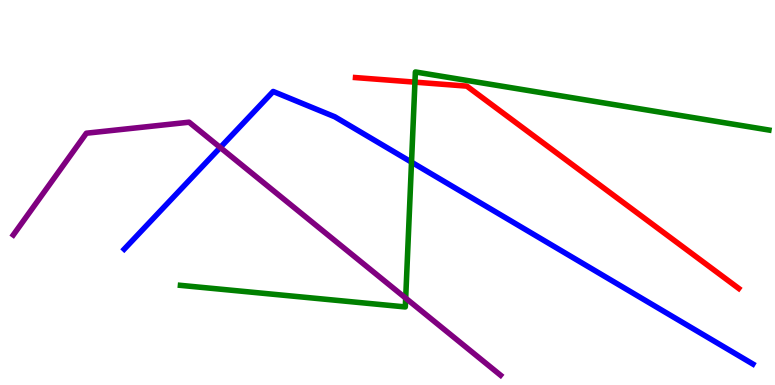[{'lines': ['blue', 'red'], 'intersections': []}, {'lines': ['green', 'red'], 'intersections': [{'x': 5.35, 'y': 7.87}]}, {'lines': ['purple', 'red'], 'intersections': []}, {'lines': ['blue', 'green'], 'intersections': [{'x': 5.31, 'y': 5.79}]}, {'lines': ['blue', 'purple'], 'intersections': [{'x': 2.84, 'y': 6.17}]}, {'lines': ['green', 'purple'], 'intersections': [{'x': 5.23, 'y': 2.26}]}]